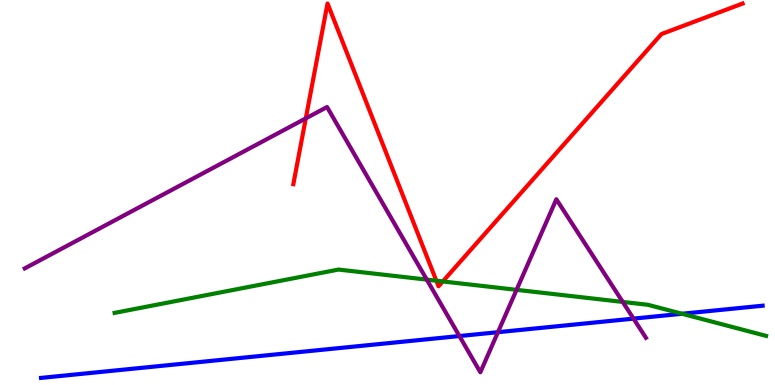[{'lines': ['blue', 'red'], 'intersections': []}, {'lines': ['green', 'red'], 'intersections': [{'x': 5.63, 'y': 2.71}, {'x': 5.71, 'y': 2.69}]}, {'lines': ['purple', 'red'], 'intersections': [{'x': 3.95, 'y': 6.93}]}, {'lines': ['blue', 'green'], 'intersections': [{'x': 8.8, 'y': 1.85}]}, {'lines': ['blue', 'purple'], 'intersections': [{'x': 5.93, 'y': 1.27}, {'x': 6.43, 'y': 1.37}, {'x': 8.17, 'y': 1.72}]}, {'lines': ['green', 'purple'], 'intersections': [{'x': 5.51, 'y': 2.74}, {'x': 6.67, 'y': 2.47}, {'x': 8.04, 'y': 2.16}]}]